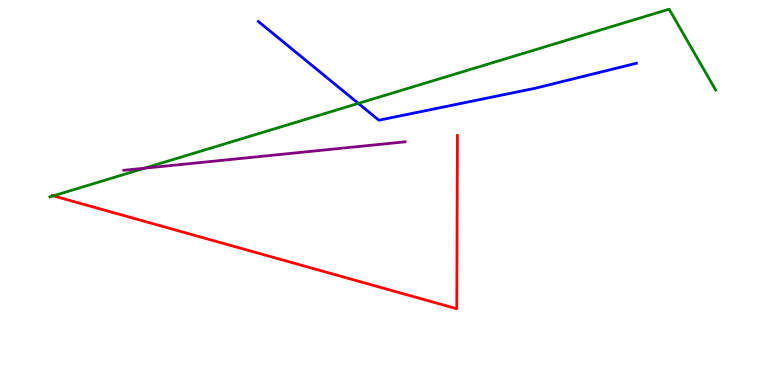[{'lines': ['blue', 'red'], 'intersections': []}, {'lines': ['green', 'red'], 'intersections': [{'x': 0.689, 'y': 4.91}]}, {'lines': ['purple', 'red'], 'intersections': []}, {'lines': ['blue', 'green'], 'intersections': [{'x': 4.62, 'y': 7.31}]}, {'lines': ['blue', 'purple'], 'intersections': []}, {'lines': ['green', 'purple'], 'intersections': [{'x': 1.87, 'y': 5.63}]}]